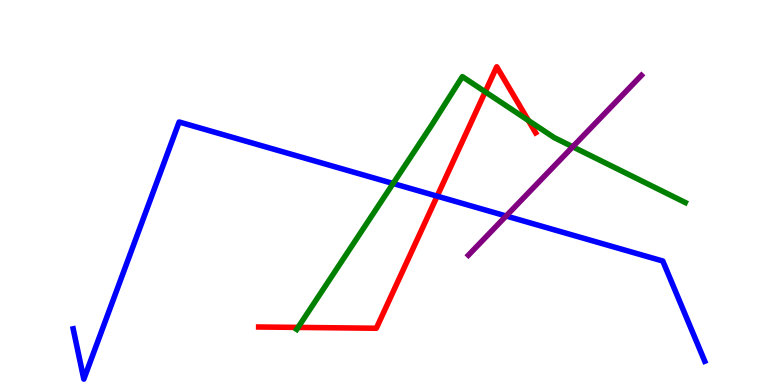[{'lines': ['blue', 'red'], 'intersections': [{'x': 5.64, 'y': 4.9}]}, {'lines': ['green', 'red'], 'intersections': [{'x': 3.85, 'y': 1.5}, {'x': 6.26, 'y': 7.62}, {'x': 6.82, 'y': 6.87}]}, {'lines': ['purple', 'red'], 'intersections': []}, {'lines': ['blue', 'green'], 'intersections': [{'x': 5.07, 'y': 5.23}]}, {'lines': ['blue', 'purple'], 'intersections': [{'x': 6.53, 'y': 4.39}]}, {'lines': ['green', 'purple'], 'intersections': [{'x': 7.39, 'y': 6.19}]}]